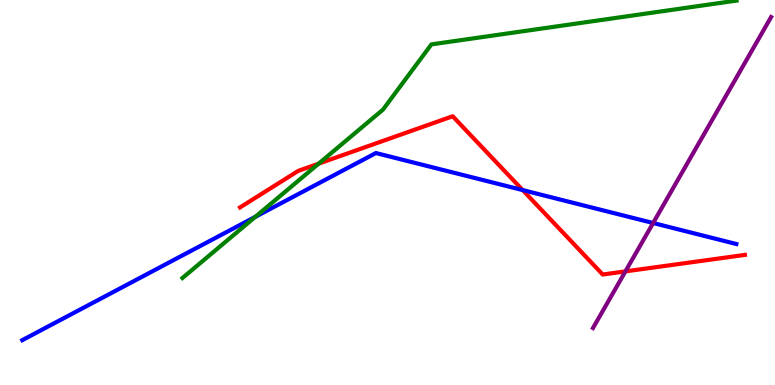[{'lines': ['blue', 'red'], 'intersections': [{'x': 6.74, 'y': 5.06}]}, {'lines': ['green', 'red'], 'intersections': [{'x': 4.11, 'y': 5.75}]}, {'lines': ['purple', 'red'], 'intersections': [{'x': 8.07, 'y': 2.95}]}, {'lines': ['blue', 'green'], 'intersections': [{'x': 3.29, 'y': 4.37}]}, {'lines': ['blue', 'purple'], 'intersections': [{'x': 8.43, 'y': 4.21}]}, {'lines': ['green', 'purple'], 'intersections': []}]